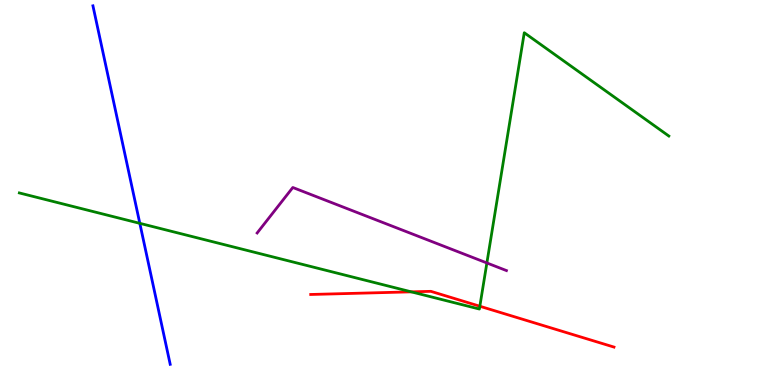[{'lines': ['blue', 'red'], 'intersections': []}, {'lines': ['green', 'red'], 'intersections': [{'x': 5.31, 'y': 2.42}, {'x': 6.19, 'y': 2.05}]}, {'lines': ['purple', 'red'], 'intersections': []}, {'lines': ['blue', 'green'], 'intersections': [{'x': 1.8, 'y': 4.2}]}, {'lines': ['blue', 'purple'], 'intersections': []}, {'lines': ['green', 'purple'], 'intersections': [{'x': 6.28, 'y': 3.17}]}]